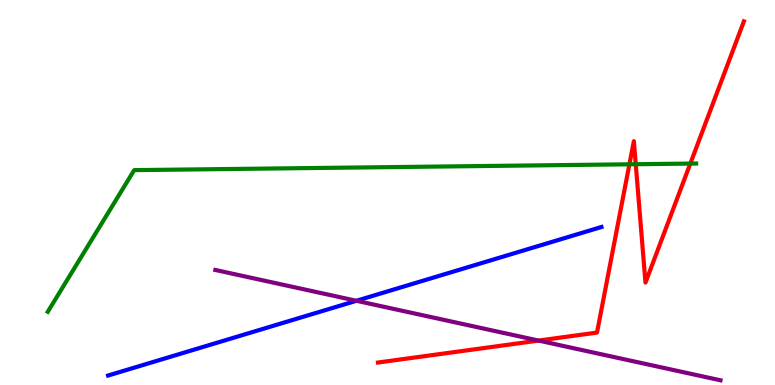[{'lines': ['blue', 'red'], 'intersections': []}, {'lines': ['green', 'red'], 'intersections': [{'x': 8.12, 'y': 5.73}, {'x': 8.2, 'y': 5.73}, {'x': 8.91, 'y': 5.75}]}, {'lines': ['purple', 'red'], 'intersections': [{'x': 6.95, 'y': 1.15}]}, {'lines': ['blue', 'green'], 'intersections': []}, {'lines': ['blue', 'purple'], 'intersections': [{'x': 4.6, 'y': 2.19}]}, {'lines': ['green', 'purple'], 'intersections': []}]